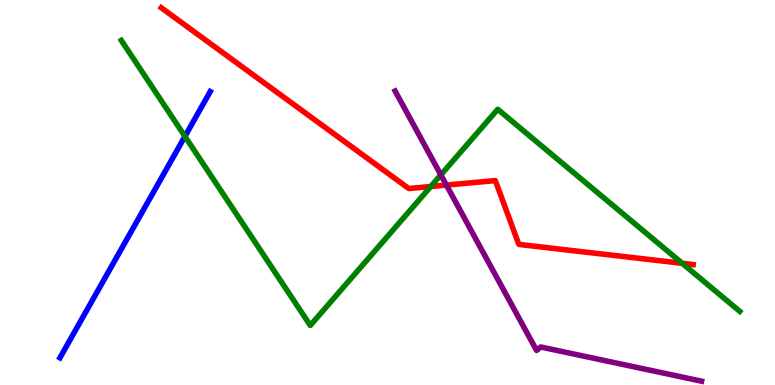[{'lines': ['blue', 'red'], 'intersections': []}, {'lines': ['green', 'red'], 'intersections': [{'x': 5.56, 'y': 5.16}, {'x': 8.8, 'y': 3.16}]}, {'lines': ['purple', 'red'], 'intersections': [{'x': 5.76, 'y': 5.19}]}, {'lines': ['blue', 'green'], 'intersections': [{'x': 2.39, 'y': 6.46}]}, {'lines': ['blue', 'purple'], 'intersections': []}, {'lines': ['green', 'purple'], 'intersections': [{'x': 5.69, 'y': 5.46}]}]